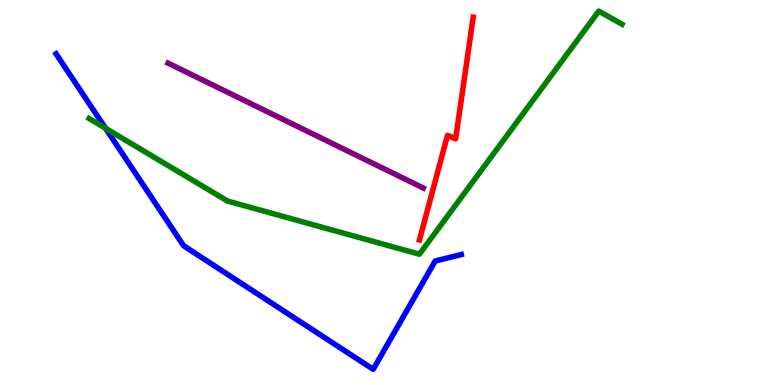[{'lines': ['blue', 'red'], 'intersections': []}, {'lines': ['green', 'red'], 'intersections': []}, {'lines': ['purple', 'red'], 'intersections': []}, {'lines': ['blue', 'green'], 'intersections': [{'x': 1.36, 'y': 6.67}]}, {'lines': ['blue', 'purple'], 'intersections': []}, {'lines': ['green', 'purple'], 'intersections': []}]